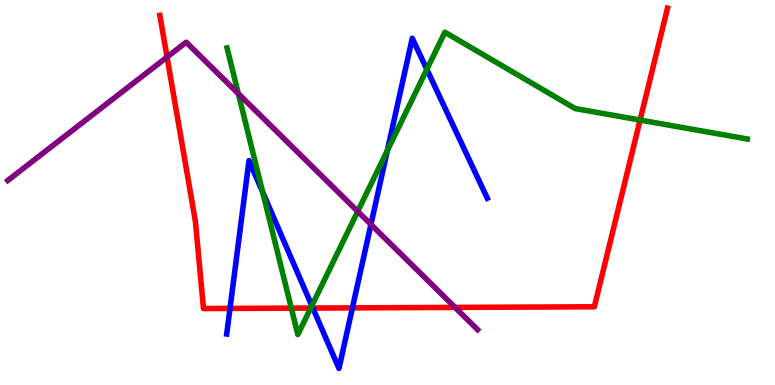[{'lines': ['blue', 'red'], 'intersections': [{'x': 2.97, 'y': 1.99}, {'x': 4.04, 'y': 2.0}, {'x': 4.55, 'y': 2.0}]}, {'lines': ['green', 'red'], 'intersections': [{'x': 3.76, 'y': 2.0}, {'x': 4.01, 'y': 2.0}, {'x': 8.26, 'y': 6.88}]}, {'lines': ['purple', 'red'], 'intersections': [{'x': 2.16, 'y': 8.52}, {'x': 5.87, 'y': 2.02}]}, {'lines': ['blue', 'green'], 'intersections': [{'x': 3.39, 'y': 5.01}, {'x': 4.02, 'y': 2.06}, {'x': 5.0, 'y': 6.09}, {'x': 5.51, 'y': 8.2}]}, {'lines': ['blue', 'purple'], 'intersections': [{'x': 4.79, 'y': 4.17}]}, {'lines': ['green', 'purple'], 'intersections': [{'x': 3.08, 'y': 7.57}, {'x': 4.62, 'y': 4.51}]}]